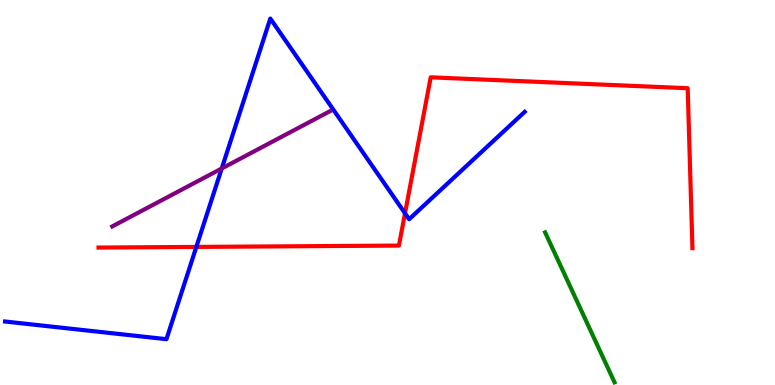[{'lines': ['blue', 'red'], 'intersections': [{'x': 2.53, 'y': 3.59}, {'x': 5.23, 'y': 4.46}]}, {'lines': ['green', 'red'], 'intersections': []}, {'lines': ['purple', 'red'], 'intersections': []}, {'lines': ['blue', 'green'], 'intersections': []}, {'lines': ['blue', 'purple'], 'intersections': [{'x': 2.86, 'y': 5.62}]}, {'lines': ['green', 'purple'], 'intersections': []}]